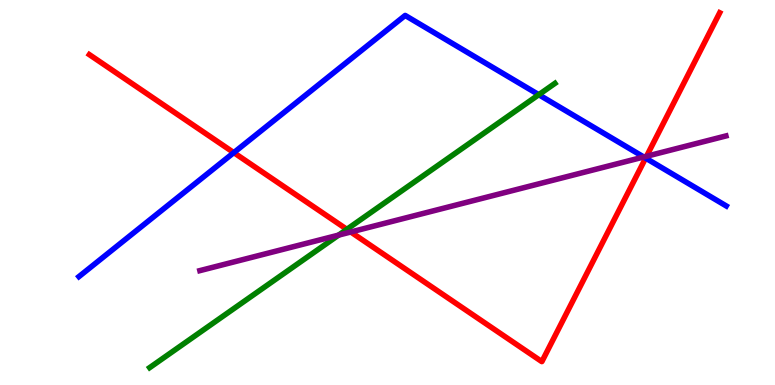[{'lines': ['blue', 'red'], 'intersections': [{'x': 3.02, 'y': 6.04}, {'x': 8.33, 'y': 5.89}]}, {'lines': ['green', 'red'], 'intersections': [{'x': 4.48, 'y': 4.04}]}, {'lines': ['purple', 'red'], 'intersections': [{'x': 4.53, 'y': 3.97}, {'x': 8.34, 'y': 5.94}]}, {'lines': ['blue', 'green'], 'intersections': [{'x': 6.95, 'y': 7.54}]}, {'lines': ['blue', 'purple'], 'intersections': [{'x': 8.31, 'y': 5.92}]}, {'lines': ['green', 'purple'], 'intersections': [{'x': 4.37, 'y': 3.89}]}]